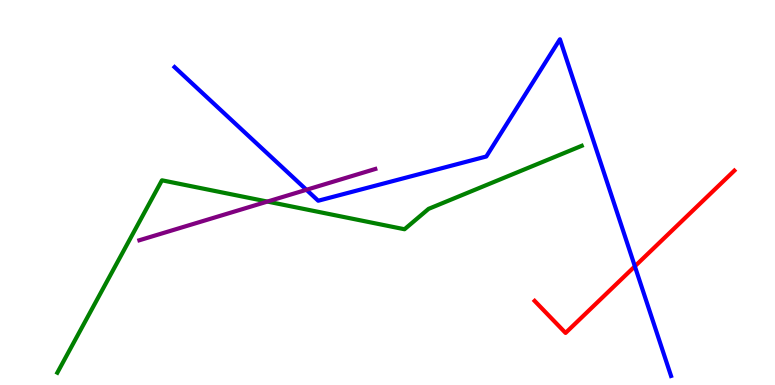[{'lines': ['blue', 'red'], 'intersections': [{'x': 8.19, 'y': 3.08}]}, {'lines': ['green', 'red'], 'intersections': []}, {'lines': ['purple', 'red'], 'intersections': []}, {'lines': ['blue', 'green'], 'intersections': []}, {'lines': ['blue', 'purple'], 'intersections': [{'x': 3.95, 'y': 5.07}]}, {'lines': ['green', 'purple'], 'intersections': [{'x': 3.45, 'y': 4.76}]}]